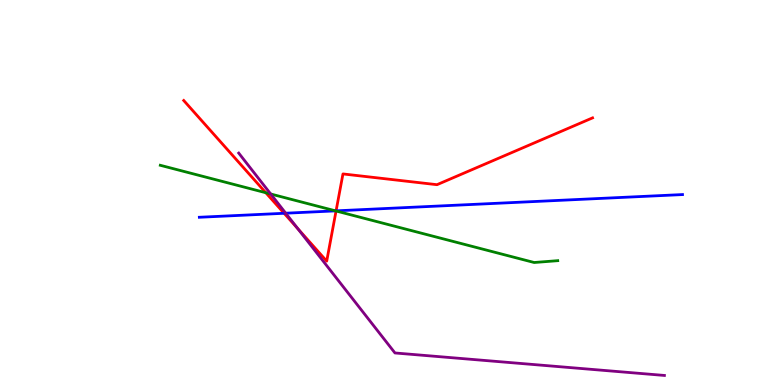[{'lines': ['blue', 'red'], 'intersections': [{'x': 3.67, 'y': 4.46}, {'x': 4.34, 'y': 4.52}]}, {'lines': ['green', 'red'], 'intersections': [{'x': 3.43, 'y': 4.99}, {'x': 4.34, 'y': 4.52}]}, {'lines': ['purple', 'red'], 'intersections': [{'x': 3.84, 'y': 4.06}]}, {'lines': ['blue', 'green'], 'intersections': [{'x': 4.33, 'y': 4.52}]}, {'lines': ['blue', 'purple'], 'intersections': [{'x': 3.69, 'y': 4.46}]}, {'lines': ['green', 'purple'], 'intersections': [{'x': 3.49, 'y': 4.96}]}]